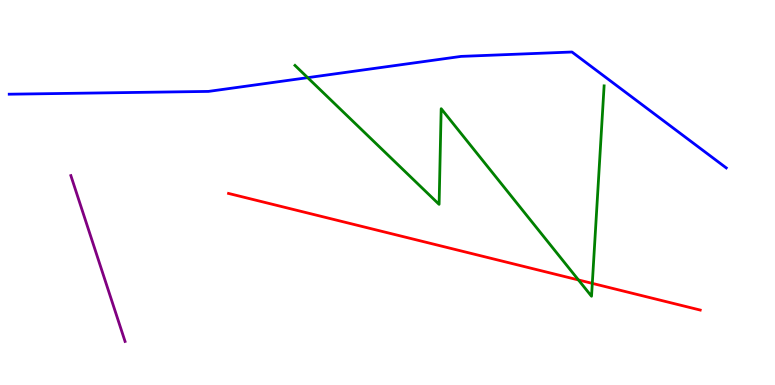[{'lines': ['blue', 'red'], 'intersections': []}, {'lines': ['green', 'red'], 'intersections': [{'x': 7.46, 'y': 2.73}, {'x': 7.64, 'y': 2.64}]}, {'lines': ['purple', 'red'], 'intersections': []}, {'lines': ['blue', 'green'], 'intersections': [{'x': 3.97, 'y': 7.98}]}, {'lines': ['blue', 'purple'], 'intersections': []}, {'lines': ['green', 'purple'], 'intersections': []}]